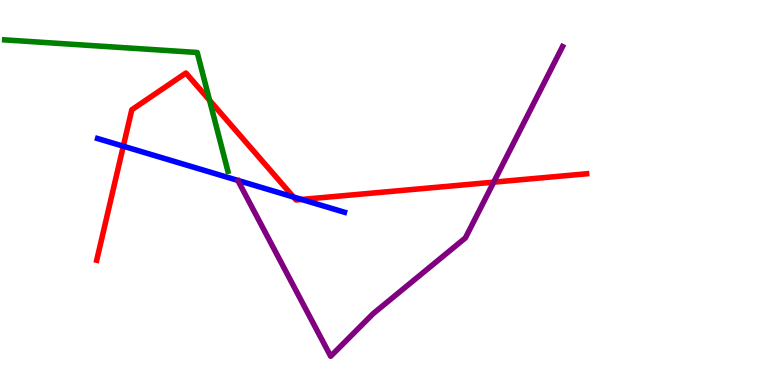[{'lines': ['blue', 'red'], 'intersections': [{'x': 1.59, 'y': 6.2}, {'x': 3.79, 'y': 4.88}, {'x': 3.89, 'y': 4.82}]}, {'lines': ['green', 'red'], 'intersections': [{'x': 2.7, 'y': 7.4}]}, {'lines': ['purple', 'red'], 'intersections': [{'x': 6.37, 'y': 5.27}]}, {'lines': ['blue', 'green'], 'intersections': []}, {'lines': ['blue', 'purple'], 'intersections': []}, {'lines': ['green', 'purple'], 'intersections': []}]